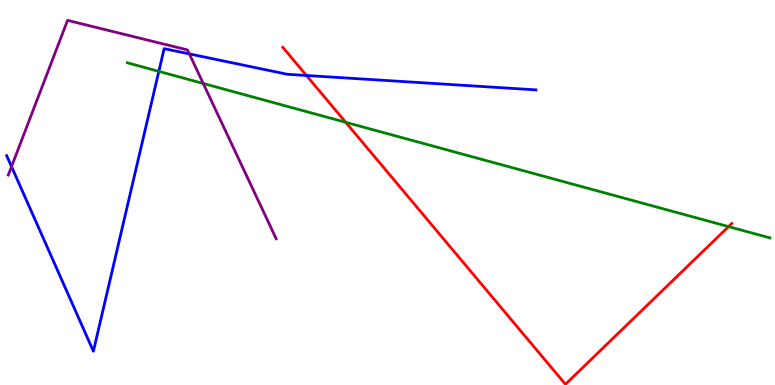[{'lines': ['blue', 'red'], 'intersections': [{'x': 3.95, 'y': 8.04}]}, {'lines': ['green', 'red'], 'intersections': [{'x': 4.46, 'y': 6.82}, {'x': 9.4, 'y': 4.11}]}, {'lines': ['purple', 'red'], 'intersections': []}, {'lines': ['blue', 'green'], 'intersections': [{'x': 2.05, 'y': 8.15}]}, {'lines': ['blue', 'purple'], 'intersections': [{'x': 0.149, 'y': 5.67}, {'x': 2.44, 'y': 8.6}]}, {'lines': ['green', 'purple'], 'intersections': [{'x': 2.62, 'y': 7.83}]}]